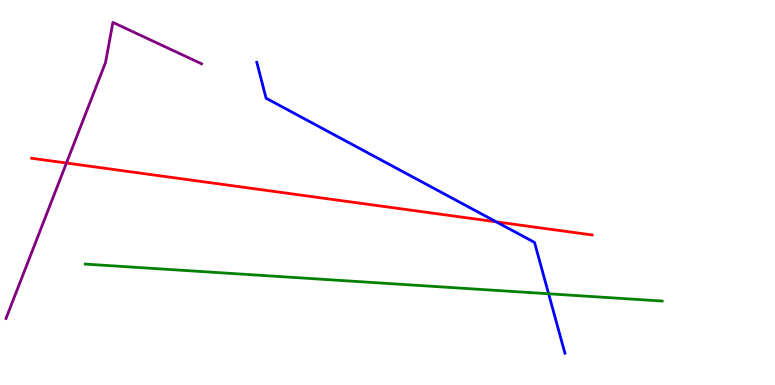[{'lines': ['blue', 'red'], 'intersections': [{'x': 6.4, 'y': 4.24}]}, {'lines': ['green', 'red'], 'intersections': []}, {'lines': ['purple', 'red'], 'intersections': [{'x': 0.857, 'y': 5.77}]}, {'lines': ['blue', 'green'], 'intersections': [{'x': 7.08, 'y': 2.37}]}, {'lines': ['blue', 'purple'], 'intersections': []}, {'lines': ['green', 'purple'], 'intersections': []}]